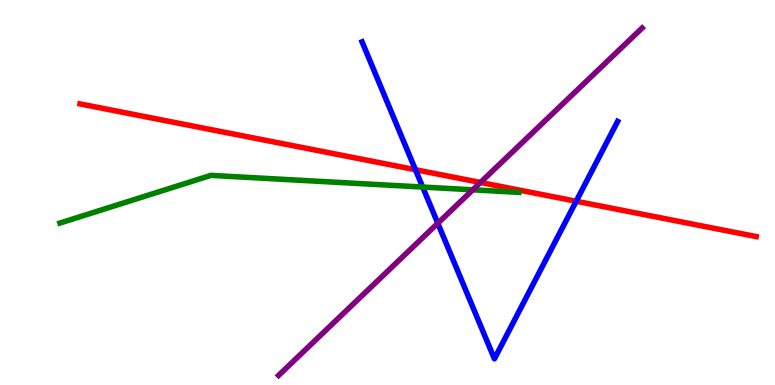[{'lines': ['blue', 'red'], 'intersections': [{'x': 5.36, 'y': 5.59}, {'x': 7.43, 'y': 4.77}]}, {'lines': ['green', 'red'], 'intersections': []}, {'lines': ['purple', 'red'], 'intersections': [{'x': 6.2, 'y': 5.26}]}, {'lines': ['blue', 'green'], 'intersections': [{'x': 5.45, 'y': 5.14}]}, {'lines': ['blue', 'purple'], 'intersections': [{'x': 5.65, 'y': 4.2}]}, {'lines': ['green', 'purple'], 'intersections': [{'x': 6.1, 'y': 5.07}]}]